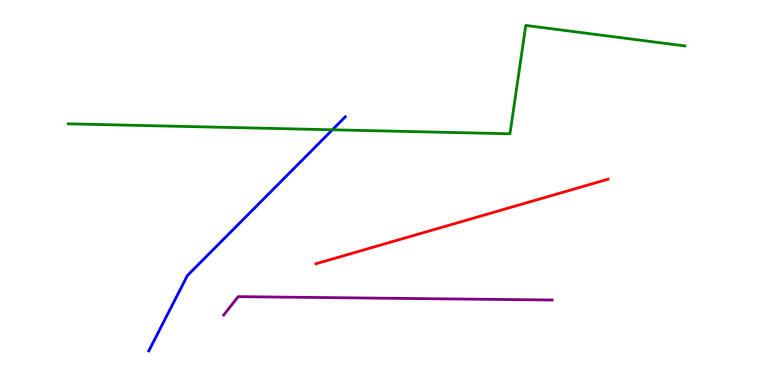[{'lines': ['blue', 'red'], 'intersections': []}, {'lines': ['green', 'red'], 'intersections': []}, {'lines': ['purple', 'red'], 'intersections': []}, {'lines': ['blue', 'green'], 'intersections': [{'x': 4.29, 'y': 6.63}]}, {'lines': ['blue', 'purple'], 'intersections': []}, {'lines': ['green', 'purple'], 'intersections': []}]